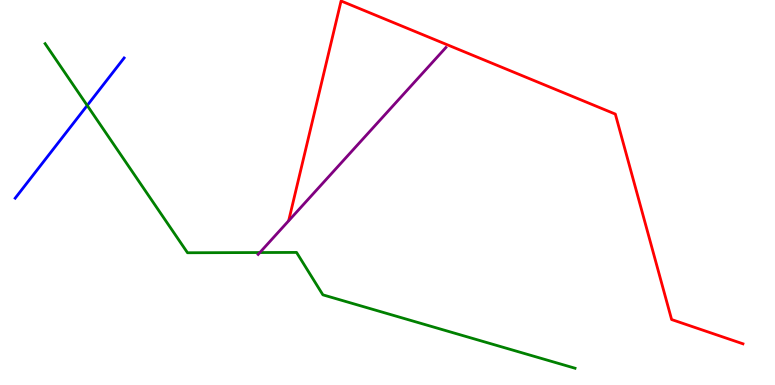[{'lines': ['blue', 'red'], 'intersections': []}, {'lines': ['green', 'red'], 'intersections': []}, {'lines': ['purple', 'red'], 'intersections': []}, {'lines': ['blue', 'green'], 'intersections': [{'x': 1.13, 'y': 7.26}]}, {'lines': ['blue', 'purple'], 'intersections': []}, {'lines': ['green', 'purple'], 'intersections': [{'x': 3.35, 'y': 3.44}]}]